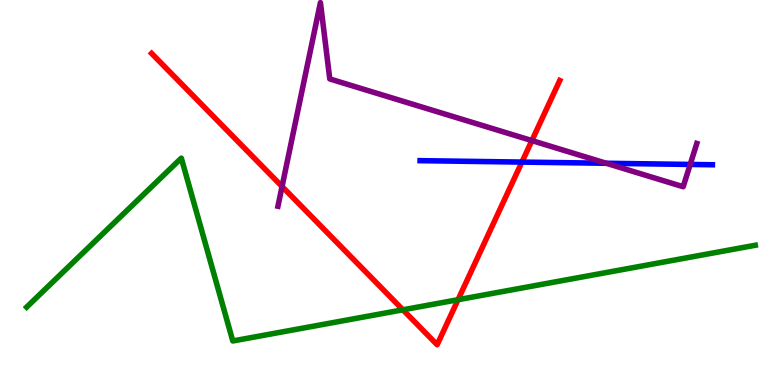[{'lines': ['blue', 'red'], 'intersections': [{'x': 6.73, 'y': 5.79}]}, {'lines': ['green', 'red'], 'intersections': [{'x': 5.2, 'y': 1.95}, {'x': 5.91, 'y': 2.22}]}, {'lines': ['purple', 'red'], 'intersections': [{'x': 3.64, 'y': 5.16}, {'x': 6.86, 'y': 6.35}]}, {'lines': ['blue', 'green'], 'intersections': []}, {'lines': ['blue', 'purple'], 'intersections': [{'x': 7.82, 'y': 5.76}, {'x': 8.91, 'y': 5.73}]}, {'lines': ['green', 'purple'], 'intersections': []}]